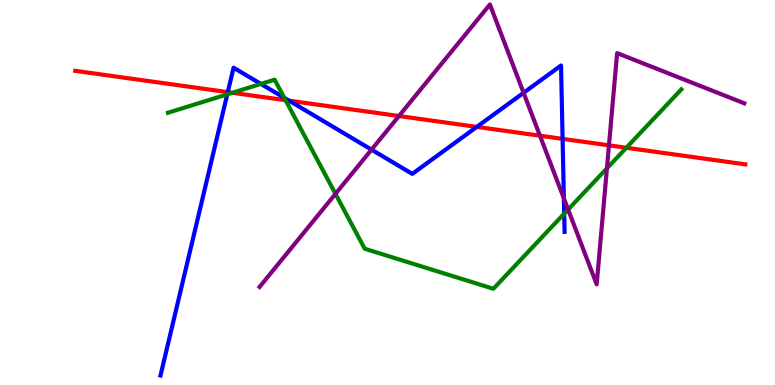[{'lines': ['blue', 'red'], 'intersections': [{'x': 2.94, 'y': 7.61}, {'x': 3.73, 'y': 7.38}, {'x': 6.15, 'y': 6.7}, {'x': 7.26, 'y': 6.39}]}, {'lines': ['green', 'red'], 'intersections': [{'x': 3.0, 'y': 7.59}, {'x': 3.68, 'y': 7.4}, {'x': 8.08, 'y': 6.16}]}, {'lines': ['purple', 'red'], 'intersections': [{'x': 5.15, 'y': 6.99}, {'x': 6.97, 'y': 6.48}, {'x': 7.86, 'y': 6.23}]}, {'lines': ['blue', 'green'], 'intersections': [{'x': 2.93, 'y': 7.55}, {'x': 3.37, 'y': 7.82}, {'x': 3.67, 'y': 7.46}, {'x': 7.28, 'y': 4.45}]}, {'lines': ['blue', 'purple'], 'intersections': [{'x': 4.79, 'y': 6.11}, {'x': 6.76, 'y': 7.59}, {'x': 7.28, 'y': 4.85}]}, {'lines': ['green', 'purple'], 'intersections': [{'x': 4.33, 'y': 4.96}, {'x': 7.33, 'y': 4.56}, {'x': 7.83, 'y': 5.63}]}]